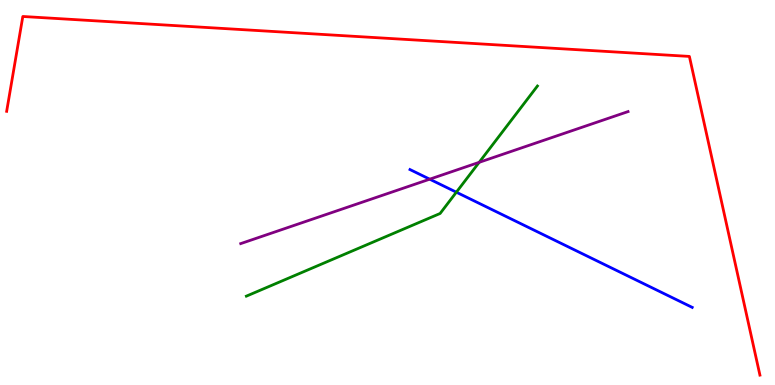[{'lines': ['blue', 'red'], 'intersections': []}, {'lines': ['green', 'red'], 'intersections': []}, {'lines': ['purple', 'red'], 'intersections': []}, {'lines': ['blue', 'green'], 'intersections': [{'x': 5.89, 'y': 5.01}]}, {'lines': ['blue', 'purple'], 'intersections': [{'x': 5.54, 'y': 5.35}]}, {'lines': ['green', 'purple'], 'intersections': [{'x': 6.18, 'y': 5.78}]}]